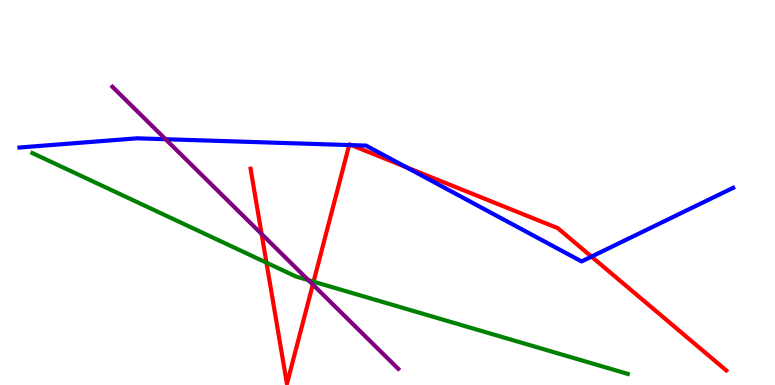[{'lines': ['blue', 'red'], 'intersections': [{'x': 4.51, 'y': 6.23}, {'x': 4.53, 'y': 6.23}, {'x': 5.24, 'y': 5.66}, {'x': 7.63, 'y': 3.33}]}, {'lines': ['green', 'red'], 'intersections': [{'x': 3.44, 'y': 3.18}, {'x': 4.05, 'y': 2.68}]}, {'lines': ['purple', 'red'], 'intersections': [{'x': 3.38, 'y': 3.92}, {'x': 4.04, 'y': 2.61}]}, {'lines': ['blue', 'green'], 'intersections': []}, {'lines': ['blue', 'purple'], 'intersections': [{'x': 2.14, 'y': 6.38}]}, {'lines': ['green', 'purple'], 'intersections': [{'x': 3.98, 'y': 2.72}]}]